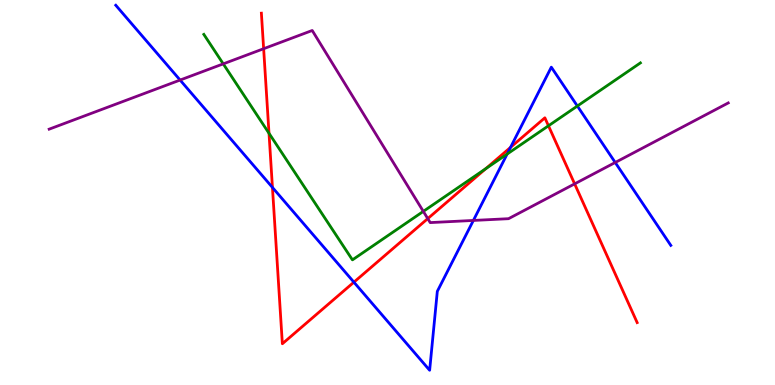[{'lines': ['blue', 'red'], 'intersections': [{'x': 3.52, 'y': 5.13}, {'x': 4.57, 'y': 2.67}, {'x': 6.59, 'y': 6.17}]}, {'lines': ['green', 'red'], 'intersections': [{'x': 3.47, 'y': 6.54}, {'x': 6.27, 'y': 5.62}, {'x': 7.08, 'y': 6.73}]}, {'lines': ['purple', 'red'], 'intersections': [{'x': 3.4, 'y': 8.73}, {'x': 5.52, 'y': 4.32}, {'x': 7.41, 'y': 5.22}]}, {'lines': ['blue', 'green'], 'intersections': [{'x': 6.54, 'y': 6.0}, {'x': 7.45, 'y': 7.25}]}, {'lines': ['blue', 'purple'], 'intersections': [{'x': 2.32, 'y': 7.92}, {'x': 6.11, 'y': 4.27}, {'x': 7.94, 'y': 5.78}]}, {'lines': ['green', 'purple'], 'intersections': [{'x': 2.88, 'y': 8.34}, {'x': 5.46, 'y': 4.51}]}]